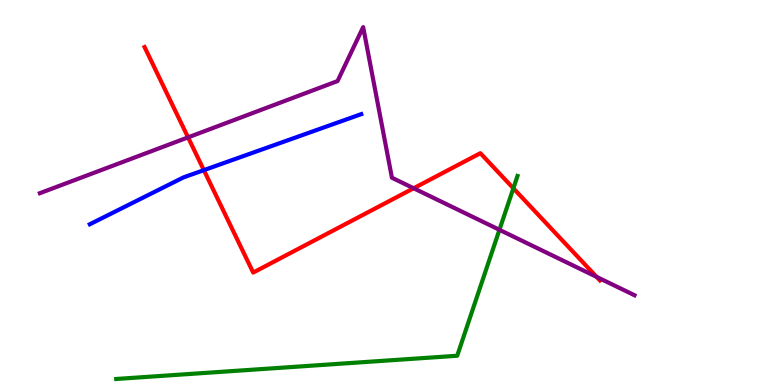[{'lines': ['blue', 'red'], 'intersections': [{'x': 2.63, 'y': 5.58}]}, {'lines': ['green', 'red'], 'intersections': [{'x': 6.62, 'y': 5.11}]}, {'lines': ['purple', 'red'], 'intersections': [{'x': 2.43, 'y': 6.43}, {'x': 5.34, 'y': 5.11}, {'x': 7.7, 'y': 2.81}]}, {'lines': ['blue', 'green'], 'intersections': []}, {'lines': ['blue', 'purple'], 'intersections': []}, {'lines': ['green', 'purple'], 'intersections': [{'x': 6.44, 'y': 4.03}]}]